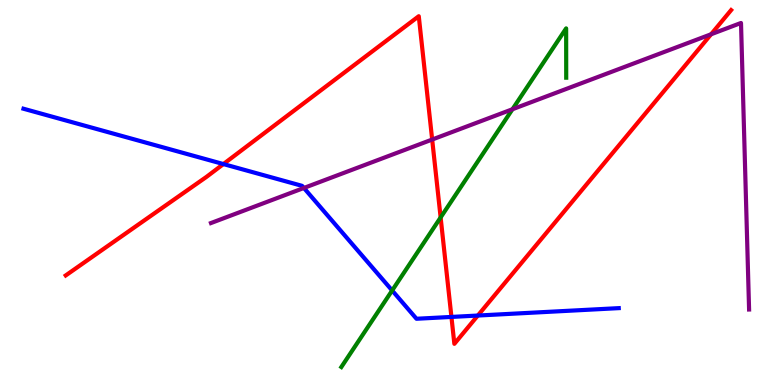[{'lines': ['blue', 'red'], 'intersections': [{'x': 2.88, 'y': 5.74}, {'x': 5.82, 'y': 1.77}, {'x': 6.17, 'y': 1.8}]}, {'lines': ['green', 'red'], 'intersections': [{'x': 5.69, 'y': 4.35}]}, {'lines': ['purple', 'red'], 'intersections': [{'x': 5.58, 'y': 6.38}, {'x': 9.18, 'y': 9.11}]}, {'lines': ['blue', 'green'], 'intersections': [{'x': 5.06, 'y': 2.45}]}, {'lines': ['blue', 'purple'], 'intersections': [{'x': 3.92, 'y': 5.12}]}, {'lines': ['green', 'purple'], 'intersections': [{'x': 6.61, 'y': 7.16}]}]